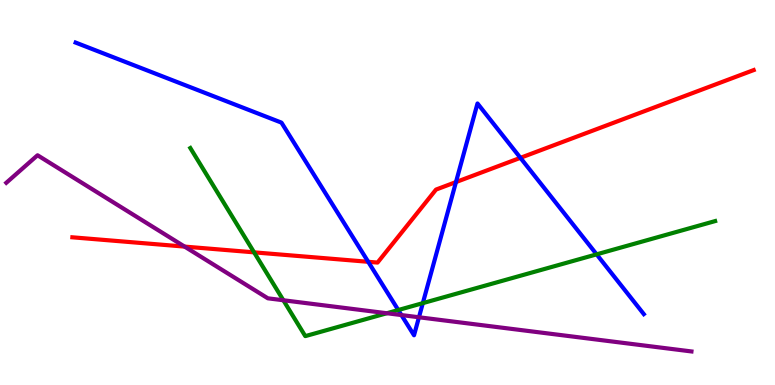[{'lines': ['blue', 'red'], 'intersections': [{'x': 4.75, 'y': 3.2}, {'x': 5.88, 'y': 5.27}, {'x': 6.71, 'y': 5.9}]}, {'lines': ['green', 'red'], 'intersections': [{'x': 3.28, 'y': 3.45}]}, {'lines': ['purple', 'red'], 'intersections': [{'x': 2.38, 'y': 3.59}]}, {'lines': ['blue', 'green'], 'intersections': [{'x': 5.14, 'y': 1.95}, {'x': 5.46, 'y': 2.13}, {'x': 7.7, 'y': 3.39}]}, {'lines': ['blue', 'purple'], 'intersections': [{'x': 5.18, 'y': 1.82}, {'x': 5.41, 'y': 1.76}]}, {'lines': ['green', 'purple'], 'intersections': [{'x': 3.66, 'y': 2.2}, {'x': 4.99, 'y': 1.86}]}]